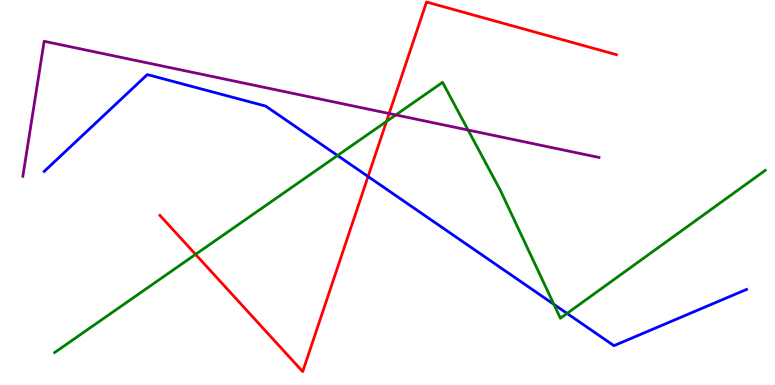[{'lines': ['blue', 'red'], 'intersections': [{'x': 4.75, 'y': 5.42}]}, {'lines': ['green', 'red'], 'intersections': [{'x': 2.52, 'y': 3.39}, {'x': 4.99, 'y': 6.85}]}, {'lines': ['purple', 'red'], 'intersections': [{'x': 5.02, 'y': 7.05}]}, {'lines': ['blue', 'green'], 'intersections': [{'x': 4.36, 'y': 5.96}, {'x': 7.15, 'y': 2.09}, {'x': 7.32, 'y': 1.86}]}, {'lines': ['blue', 'purple'], 'intersections': []}, {'lines': ['green', 'purple'], 'intersections': [{'x': 5.11, 'y': 7.02}, {'x': 6.04, 'y': 6.62}]}]